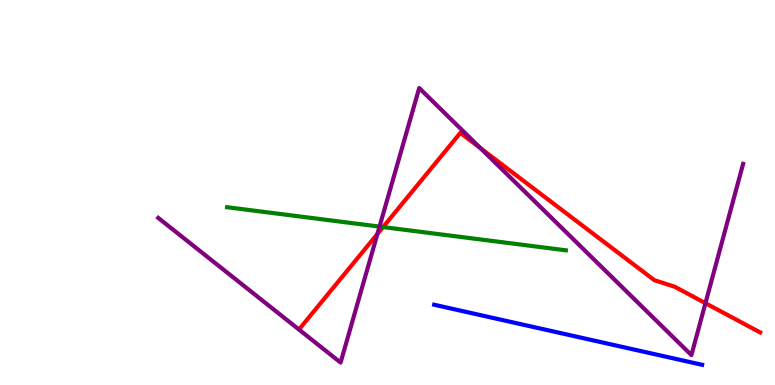[{'lines': ['blue', 'red'], 'intersections': []}, {'lines': ['green', 'red'], 'intersections': [{'x': 4.94, 'y': 4.1}]}, {'lines': ['purple', 'red'], 'intersections': [{'x': 4.87, 'y': 3.92}, {'x': 6.2, 'y': 6.15}, {'x': 9.1, 'y': 2.13}]}, {'lines': ['blue', 'green'], 'intersections': []}, {'lines': ['blue', 'purple'], 'intersections': []}, {'lines': ['green', 'purple'], 'intersections': [{'x': 4.9, 'y': 4.11}]}]